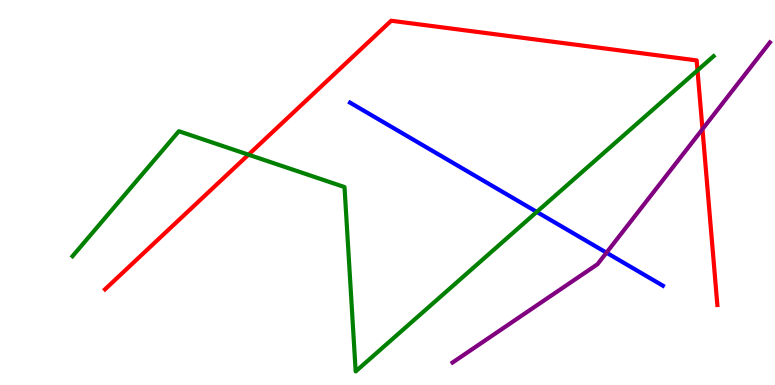[{'lines': ['blue', 'red'], 'intersections': []}, {'lines': ['green', 'red'], 'intersections': [{'x': 3.21, 'y': 5.98}, {'x': 9.0, 'y': 8.17}]}, {'lines': ['purple', 'red'], 'intersections': [{'x': 9.06, 'y': 6.64}]}, {'lines': ['blue', 'green'], 'intersections': [{'x': 6.93, 'y': 4.5}]}, {'lines': ['blue', 'purple'], 'intersections': [{'x': 7.83, 'y': 3.44}]}, {'lines': ['green', 'purple'], 'intersections': []}]